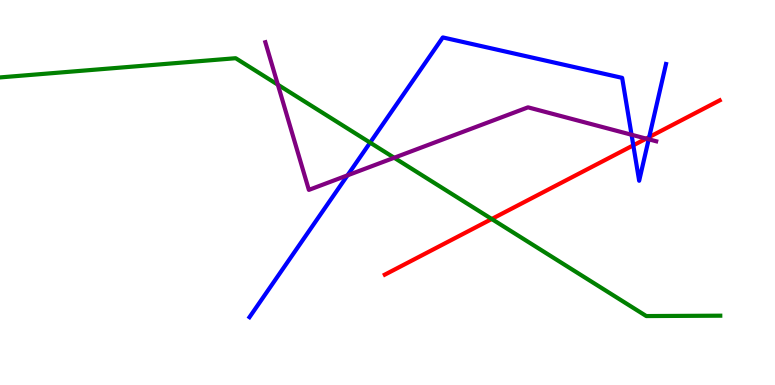[{'lines': ['blue', 'red'], 'intersections': [{'x': 8.17, 'y': 6.23}, {'x': 8.38, 'y': 6.44}]}, {'lines': ['green', 'red'], 'intersections': [{'x': 6.34, 'y': 4.31}]}, {'lines': ['purple', 'red'], 'intersections': [{'x': 8.34, 'y': 6.4}]}, {'lines': ['blue', 'green'], 'intersections': [{'x': 4.78, 'y': 6.3}]}, {'lines': ['blue', 'purple'], 'intersections': [{'x': 4.48, 'y': 5.45}, {'x': 8.15, 'y': 6.5}, {'x': 8.37, 'y': 6.38}]}, {'lines': ['green', 'purple'], 'intersections': [{'x': 3.59, 'y': 7.8}, {'x': 5.09, 'y': 5.9}]}]